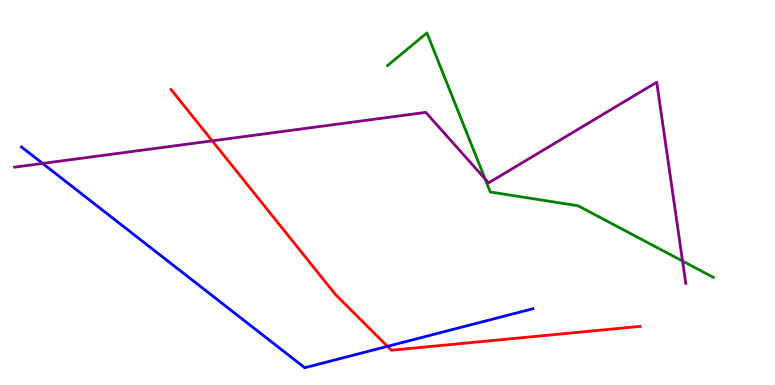[{'lines': ['blue', 'red'], 'intersections': [{'x': 5.0, 'y': 1.0}]}, {'lines': ['green', 'red'], 'intersections': []}, {'lines': ['purple', 'red'], 'intersections': [{'x': 2.74, 'y': 6.34}]}, {'lines': ['blue', 'green'], 'intersections': []}, {'lines': ['blue', 'purple'], 'intersections': [{'x': 0.55, 'y': 5.75}]}, {'lines': ['green', 'purple'], 'intersections': [{'x': 6.26, 'y': 5.35}, {'x': 8.81, 'y': 3.22}]}]